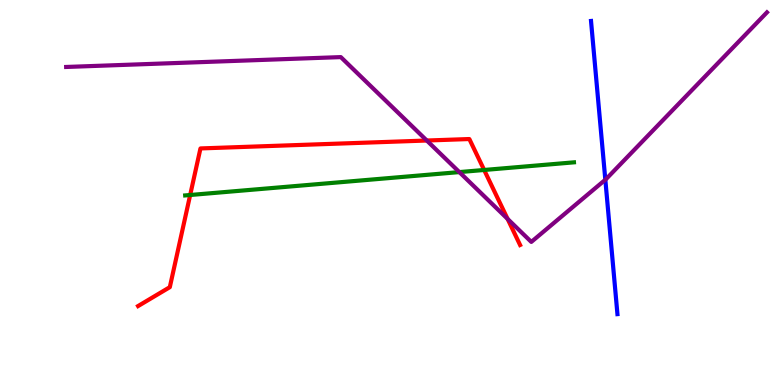[{'lines': ['blue', 'red'], 'intersections': []}, {'lines': ['green', 'red'], 'intersections': [{'x': 2.45, 'y': 4.94}, {'x': 6.25, 'y': 5.58}]}, {'lines': ['purple', 'red'], 'intersections': [{'x': 5.51, 'y': 6.35}, {'x': 6.55, 'y': 4.31}]}, {'lines': ['blue', 'green'], 'intersections': []}, {'lines': ['blue', 'purple'], 'intersections': [{'x': 7.81, 'y': 5.33}]}, {'lines': ['green', 'purple'], 'intersections': [{'x': 5.93, 'y': 5.53}]}]